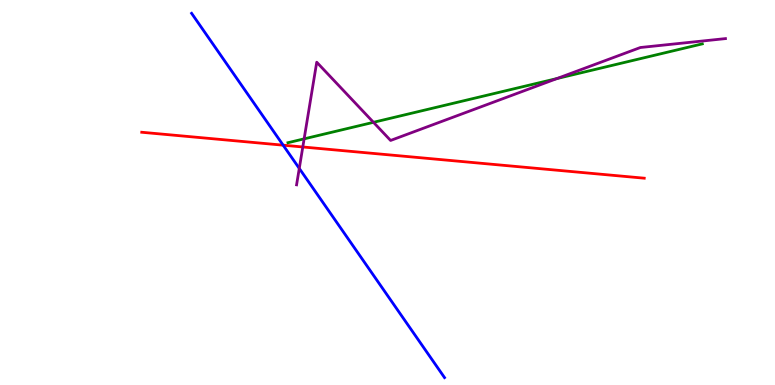[{'lines': ['blue', 'red'], 'intersections': [{'x': 3.65, 'y': 6.23}]}, {'lines': ['green', 'red'], 'intersections': []}, {'lines': ['purple', 'red'], 'intersections': [{'x': 3.91, 'y': 6.18}]}, {'lines': ['blue', 'green'], 'intersections': []}, {'lines': ['blue', 'purple'], 'intersections': [{'x': 3.86, 'y': 5.63}]}, {'lines': ['green', 'purple'], 'intersections': [{'x': 3.92, 'y': 6.39}, {'x': 4.82, 'y': 6.82}, {'x': 7.19, 'y': 7.96}]}]